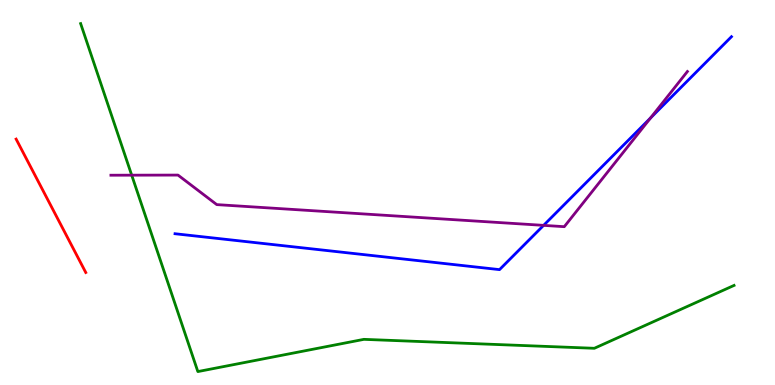[{'lines': ['blue', 'red'], 'intersections': []}, {'lines': ['green', 'red'], 'intersections': []}, {'lines': ['purple', 'red'], 'intersections': []}, {'lines': ['blue', 'green'], 'intersections': []}, {'lines': ['blue', 'purple'], 'intersections': [{'x': 7.01, 'y': 4.15}, {'x': 8.39, 'y': 6.94}]}, {'lines': ['green', 'purple'], 'intersections': [{'x': 1.7, 'y': 5.45}]}]